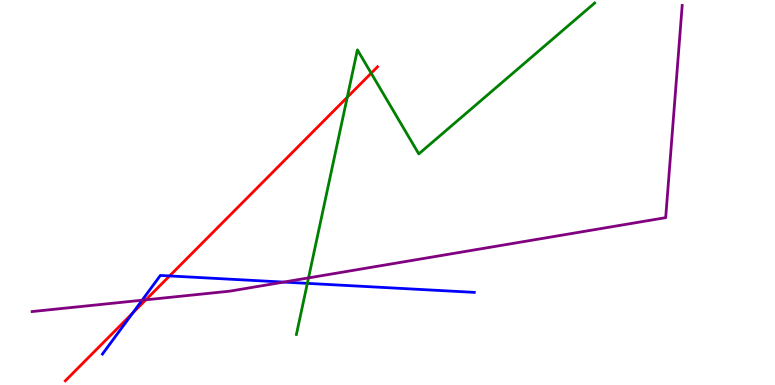[{'lines': ['blue', 'red'], 'intersections': [{'x': 1.71, 'y': 1.87}, {'x': 2.19, 'y': 2.83}]}, {'lines': ['green', 'red'], 'intersections': [{'x': 4.48, 'y': 7.47}, {'x': 4.79, 'y': 8.1}]}, {'lines': ['purple', 'red'], 'intersections': [{'x': 1.88, 'y': 2.21}]}, {'lines': ['blue', 'green'], 'intersections': [{'x': 3.97, 'y': 2.64}]}, {'lines': ['blue', 'purple'], 'intersections': [{'x': 1.83, 'y': 2.2}, {'x': 3.66, 'y': 2.67}]}, {'lines': ['green', 'purple'], 'intersections': [{'x': 3.98, 'y': 2.78}]}]